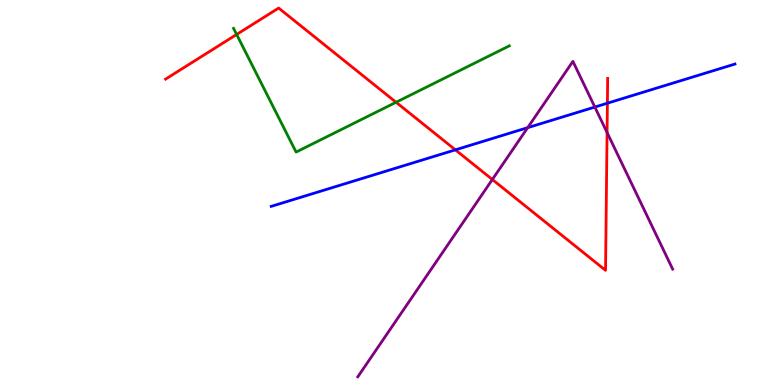[{'lines': ['blue', 'red'], 'intersections': [{'x': 5.88, 'y': 6.11}, {'x': 7.84, 'y': 7.32}]}, {'lines': ['green', 'red'], 'intersections': [{'x': 3.05, 'y': 9.1}, {'x': 5.11, 'y': 7.34}]}, {'lines': ['purple', 'red'], 'intersections': [{'x': 6.35, 'y': 5.34}, {'x': 7.83, 'y': 6.56}]}, {'lines': ['blue', 'green'], 'intersections': []}, {'lines': ['blue', 'purple'], 'intersections': [{'x': 6.81, 'y': 6.68}, {'x': 7.68, 'y': 7.22}]}, {'lines': ['green', 'purple'], 'intersections': []}]